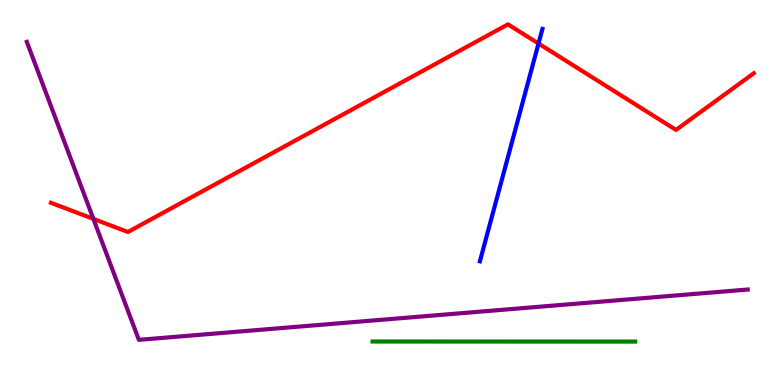[{'lines': ['blue', 'red'], 'intersections': [{'x': 6.95, 'y': 8.87}]}, {'lines': ['green', 'red'], 'intersections': []}, {'lines': ['purple', 'red'], 'intersections': [{'x': 1.2, 'y': 4.31}]}, {'lines': ['blue', 'green'], 'intersections': []}, {'lines': ['blue', 'purple'], 'intersections': []}, {'lines': ['green', 'purple'], 'intersections': []}]